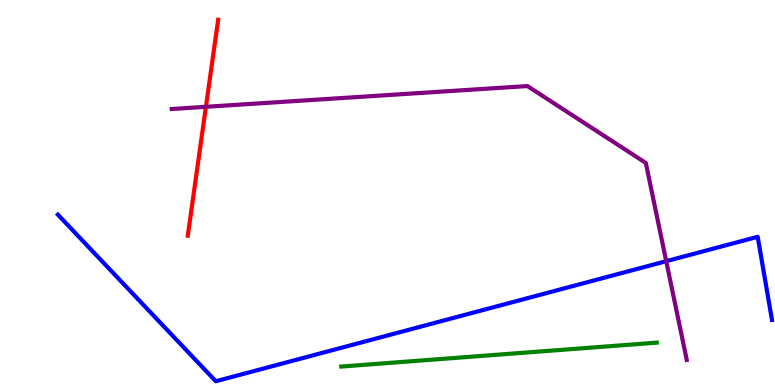[{'lines': ['blue', 'red'], 'intersections': []}, {'lines': ['green', 'red'], 'intersections': []}, {'lines': ['purple', 'red'], 'intersections': [{'x': 2.66, 'y': 7.23}]}, {'lines': ['blue', 'green'], 'intersections': []}, {'lines': ['blue', 'purple'], 'intersections': [{'x': 8.6, 'y': 3.22}]}, {'lines': ['green', 'purple'], 'intersections': []}]